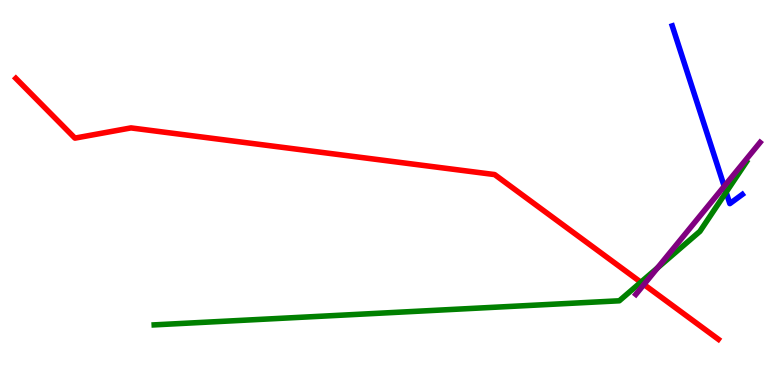[{'lines': ['blue', 'red'], 'intersections': []}, {'lines': ['green', 'red'], 'intersections': [{'x': 8.27, 'y': 2.67}]}, {'lines': ['purple', 'red'], 'intersections': [{'x': 8.31, 'y': 2.61}]}, {'lines': ['blue', 'green'], 'intersections': [{'x': 9.37, 'y': 5.01}]}, {'lines': ['blue', 'purple'], 'intersections': [{'x': 9.34, 'y': 5.16}]}, {'lines': ['green', 'purple'], 'intersections': [{'x': 8.48, 'y': 3.04}]}]